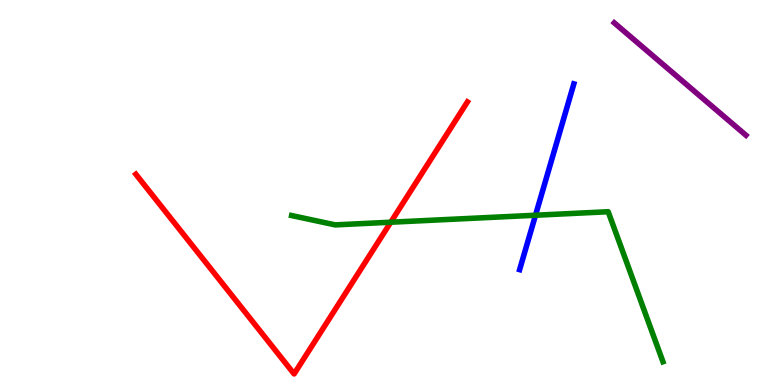[{'lines': ['blue', 'red'], 'intersections': []}, {'lines': ['green', 'red'], 'intersections': [{'x': 5.04, 'y': 4.23}]}, {'lines': ['purple', 'red'], 'intersections': []}, {'lines': ['blue', 'green'], 'intersections': [{'x': 6.91, 'y': 4.41}]}, {'lines': ['blue', 'purple'], 'intersections': []}, {'lines': ['green', 'purple'], 'intersections': []}]